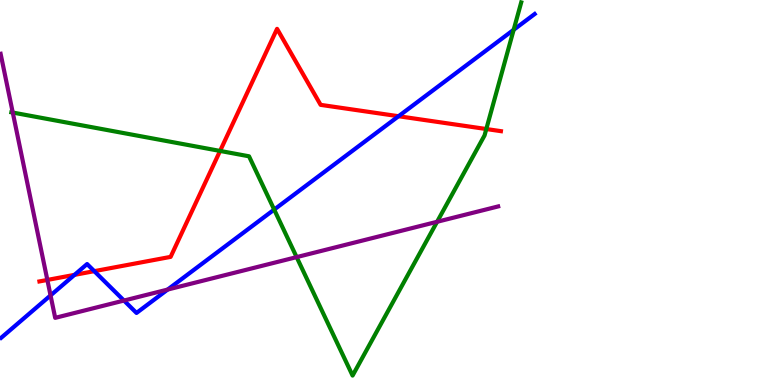[{'lines': ['blue', 'red'], 'intersections': [{'x': 0.961, 'y': 2.86}, {'x': 1.22, 'y': 2.96}, {'x': 5.14, 'y': 6.98}]}, {'lines': ['green', 'red'], 'intersections': [{'x': 2.84, 'y': 6.08}, {'x': 6.27, 'y': 6.65}]}, {'lines': ['purple', 'red'], 'intersections': [{'x': 0.611, 'y': 2.73}]}, {'lines': ['blue', 'green'], 'intersections': [{'x': 3.54, 'y': 4.56}, {'x': 6.63, 'y': 9.23}]}, {'lines': ['blue', 'purple'], 'intersections': [{'x': 0.652, 'y': 2.33}, {'x': 1.6, 'y': 2.19}, {'x': 2.16, 'y': 2.48}]}, {'lines': ['green', 'purple'], 'intersections': [{'x': 0.165, 'y': 7.08}, {'x': 3.83, 'y': 3.32}, {'x': 5.64, 'y': 4.24}]}]